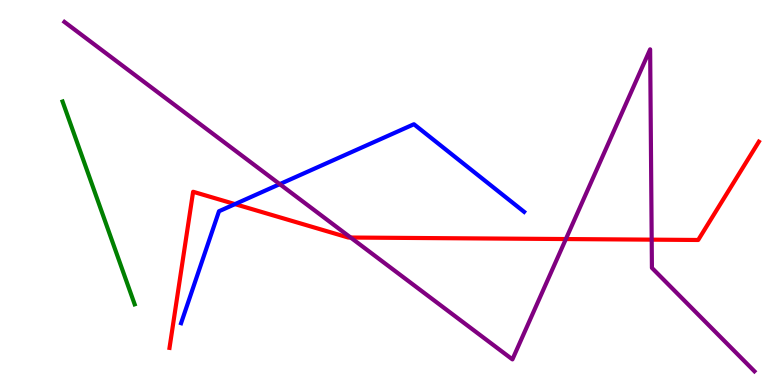[{'lines': ['blue', 'red'], 'intersections': [{'x': 3.03, 'y': 4.7}]}, {'lines': ['green', 'red'], 'intersections': []}, {'lines': ['purple', 'red'], 'intersections': [{'x': 4.52, 'y': 3.83}, {'x': 7.3, 'y': 3.79}, {'x': 8.41, 'y': 3.78}]}, {'lines': ['blue', 'green'], 'intersections': []}, {'lines': ['blue', 'purple'], 'intersections': [{'x': 3.61, 'y': 5.22}]}, {'lines': ['green', 'purple'], 'intersections': []}]